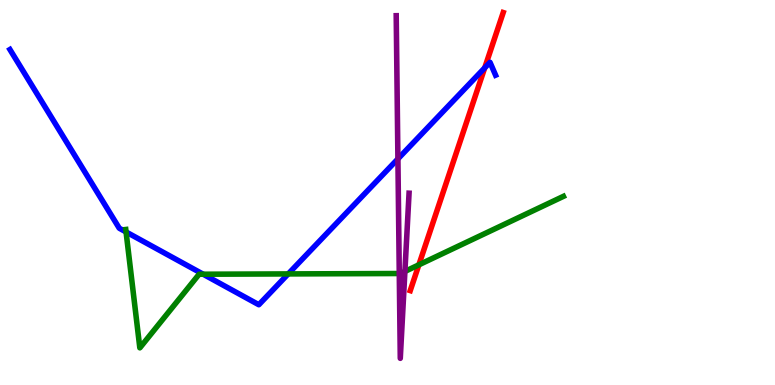[{'lines': ['blue', 'red'], 'intersections': [{'x': 6.25, 'y': 8.24}]}, {'lines': ['green', 'red'], 'intersections': [{'x': 5.4, 'y': 3.12}]}, {'lines': ['purple', 'red'], 'intersections': []}, {'lines': ['blue', 'green'], 'intersections': [{'x': 1.63, 'y': 3.98}, {'x': 2.62, 'y': 2.88}, {'x': 3.72, 'y': 2.89}]}, {'lines': ['blue', 'purple'], 'intersections': [{'x': 5.13, 'y': 5.87}]}, {'lines': ['green', 'purple'], 'intersections': [{'x': 5.15, 'y': 2.9}, {'x': 5.22, 'y': 2.95}]}]